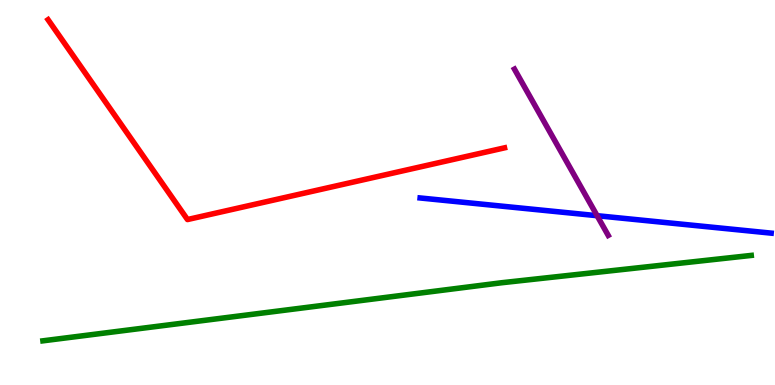[{'lines': ['blue', 'red'], 'intersections': []}, {'lines': ['green', 'red'], 'intersections': []}, {'lines': ['purple', 'red'], 'intersections': []}, {'lines': ['blue', 'green'], 'intersections': []}, {'lines': ['blue', 'purple'], 'intersections': [{'x': 7.7, 'y': 4.4}]}, {'lines': ['green', 'purple'], 'intersections': []}]